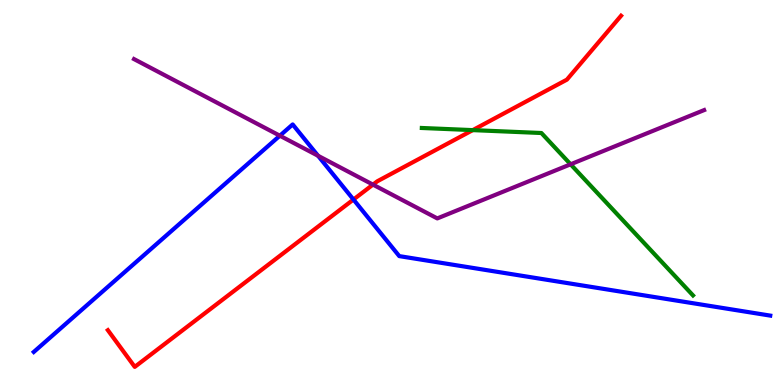[{'lines': ['blue', 'red'], 'intersections': [{'x': 4.56, 'y': 4.82}]}, {'lines': ['green', 'red'], 'intersections': [{'x': 6.1, 'y': 6.62}]}, {'lines': ['purple', 'red'], 'intersections': [{'x': 4.81, 'y': 5.2}]}, {'lines': ['blue', 'green'], 'intersections': []}, {'lines': ['blue', 'purple'], 'intersections': [{'x': 3.61, 'y': 6.48}, {'x': 4.1, 'y': 5.95}]}, {'lines': ['green', 'purple'], 'intersections': [{'x': 7.36, 'y': 5.73}]}]